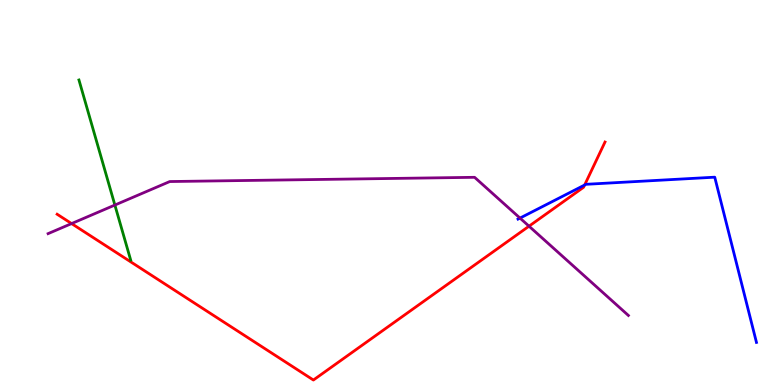[{'lines': ['blue', 'red'], 'intersections': [{'x': 7.54, 'y': 5.19}]}, {'lines': ['green', 'red'], 'intersections': []}, {'lines': ['purple', 'red'], 'intersections': [{'x': 0.924, 'y': 4.19}, {'x': 6.83, 'y': 4.12}]}, {'lines': ['blue', 'green'], 'intersections': []}, {'lines': ['blue', 'purple'], 'intersections': [{'x': 6.71, 'y': 4.34}]}, {'lines': ['green', 'purple'], 'intersections': [{'x': 1.48, 'y': 4.67}]}]